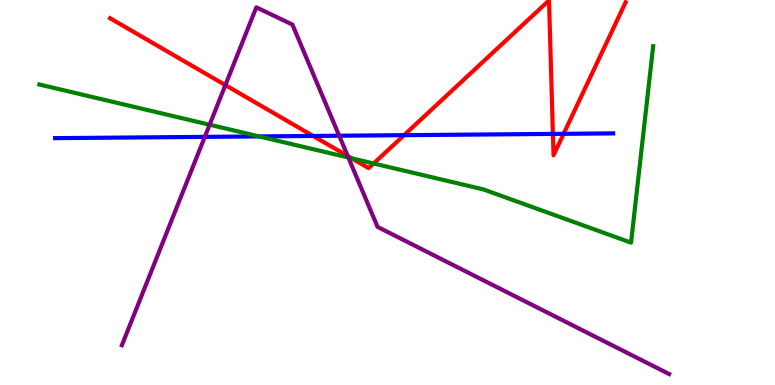[{'lines': ['blue', 'red'], 'intersections': [{'x': 4.04, 'y': 6.47}, {'x': 5.21, 'y': 6.49}, {'x': 7.13, 'y': 6.52}, {'x': 7.27, 'y': 6.52}]}, {'lines': ['green', 'red'], 'intersections': [{'x': 4.54, 'y': 5.89}, {'x': 4.82, 'y': 5.75}]}, {'lines': ['purple', 'red'], 'intersections': [{'x': 2.91, 'y': 7.79}, {'x': 4.49, 'y': 5.95}]}, {'lines': ['blue', 'green'], 'intersections': [{'x': 3.34, 'y': 6.46}]}, {'lines': ['blue', 'purple'], 'intersections': [{'x': 2.64, 'y': 6.44}, {'x': 4.38, 'y': 6.47}]}, {'lines': ['green', 'purple'], 'intersections': [{'x': 2.7, 'y': 6.76}, {'x': 4.49, 'y': 5.91}]}]